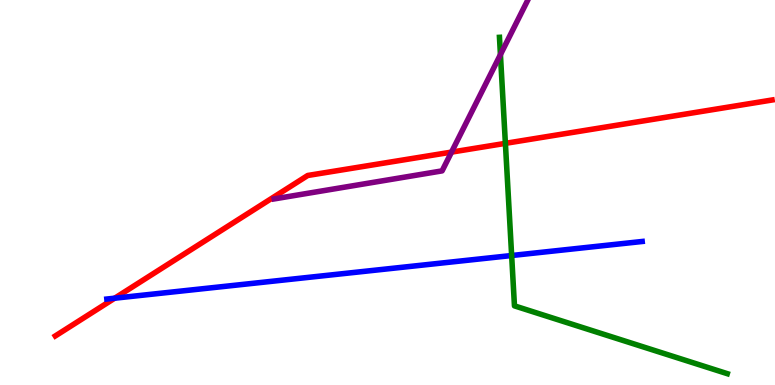[{'lines': ['blue', 'red'], 'intersections': [{'x': 1.48, 'y': 2.25}]}, {'lines': ['green', 'red'], 'intersections': [{'x': 6.52, 'y': 6.28}]}, {'lines': ['purple', 'red'], 'intersections': [{'x': 5.83, 'y': 6.05}]}, {'lines': ['blue', 'green'], 'intersections': [{'x': 6.6, 'y': 3.36}]}, {'lines': ['blue', 'purple'], 'intersections': []}, {'lines': ['green', 'purple'], 'intersections': [{'x': 6.46, 'y': 8.58}]}]